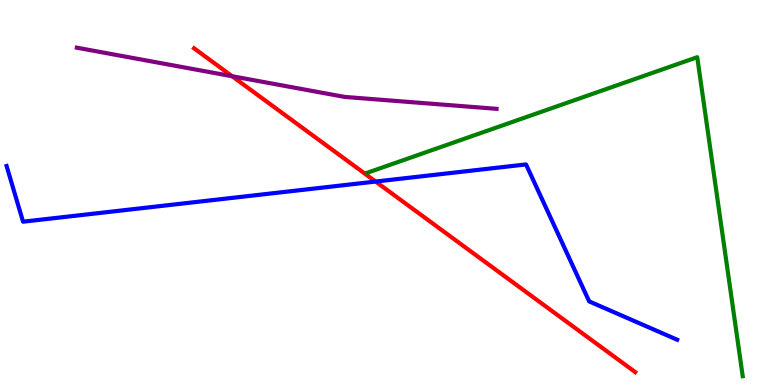[{'lines': ['blue', 'red'], 'intersections': [{'x': 4.85, 'y': 5.28}]}, {'lines': ['green', 'red'], 'intersections': []}, {'lines': ['purple', 'red'], 'intersections': [{'x': 3.0, 'y': 8.02}]}, {'lines': ['blue', 'green'], 'intersections': []}, {'lines': ['blue', 'purple'], 'intersections': []}, {'lines': ['green', 'purple'], 'intersections': []}]